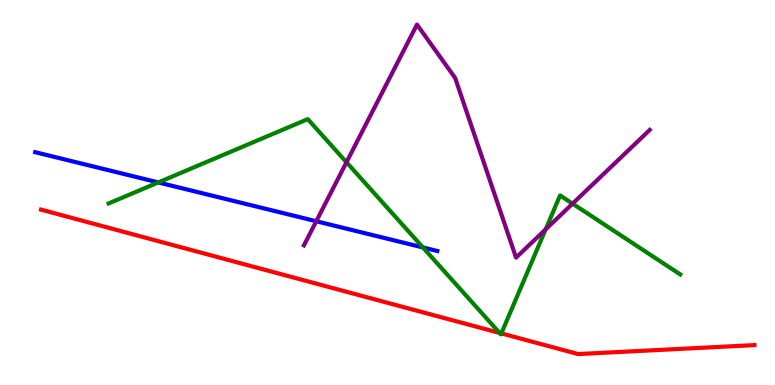[{'lines': ['blue', 'red'], 'intersections': []}, {'lines': ['green', 'red'], 'intersections': [{'x': 6.45, 'y': 1.35}, {'x': 6.47, 'y': 1.34}]}, {'lines': ['purple', 'red'], 'intersections': []}, {'lines': ['blue', 'green'], 'intersections': [{'x': 2.04, 'y': 5.26}, {'x': 5.46, 'y': 3.57}]}, {'lines': ['blue', 'purple'], 'intersections': [{'x': 4.08, 'y': 4.25}]}, {'lines': ['green', 'purple'], 'intersections': [{'x': 4.47, 'y': 5.79}, {'x': 7.04, 'y': 4.04}, {'x': 7.39, 'y': 4.71}]}]